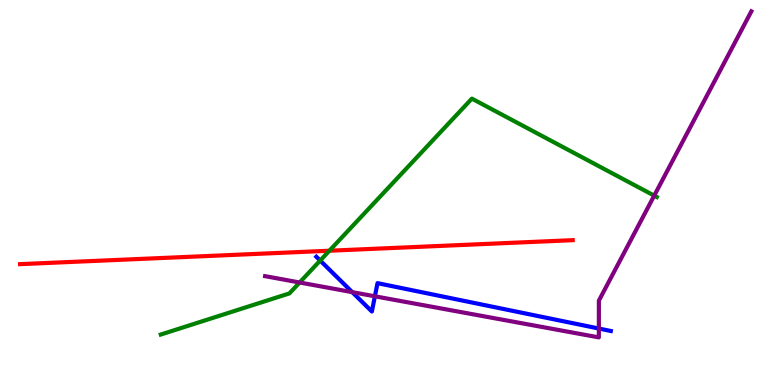[{'lines': ['blue', 'red'], 'intersections': []}, {'lines': ['green', 'red'], 'intersections': [{'x': 4.25, 'y': 3.49}]}, {'lines': ['purple', 'red'], 'intersections': []}, {'lines': ['blue', 'green'], 'intersections': [{'x': 4.13, 'y': 3.23}]}, {'lines': ['blue', 'purple'], 'intersections': [{'x': 4.55, 'y': 2.41}, {'x': 4.84, 'y': 2.3}, {'x': 7.73, 'y': 1.47}]}, {'lines': ['green', 'purple'], 'intersections': [{'x': 3.87, 'y': 2.66}, {'x': 8.44, 'y': 4.92}]}]